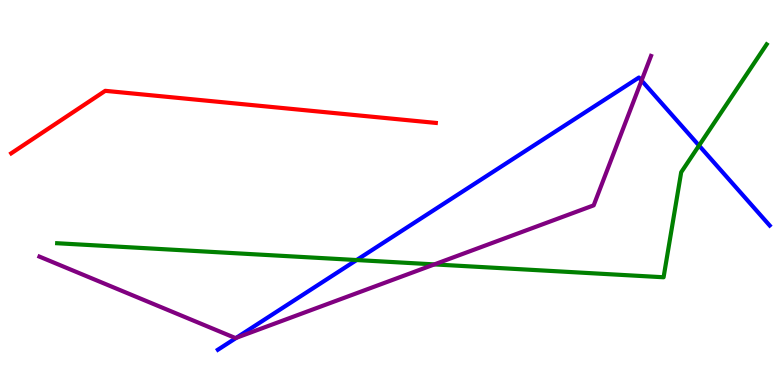[{'lines': ['blue', 'red'], 'intersections': []}, {'lines': ['green', 'red'], 'intersections': []}, {'lines': ['purple', 'red'], 'intersections': []}, {'lines': ['blue', 'green'], 'intersections': [{'x': 4.6, 'y': 3.25}, {'x': 9.02, 'y': 6.22}]}, {'lines': ['blue', 'purple'], 'intersections': [{'x': 3.05, 'y': 1.23}, {'x': 8.28, 'y': 7.91}]}, {'lines': ['green', 'purple'], 'intersections': [{'x': 5.6, 'y': 3.13}]}]